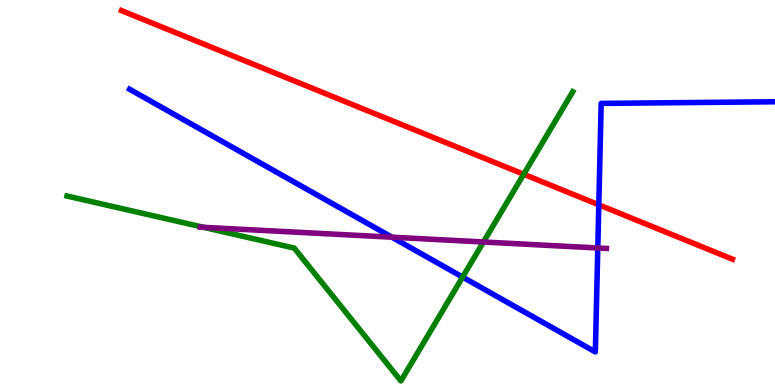[{'lines': ['blue', 'red'], 'intersections': [{'x': 7.73, 'y': 4.68}]}, {'lines': ['green', 'red'], 'intersections': [{'x': 6.76, 'y': 5.47}]}, {'lines': ['purple', 'red'], 'intersections': []}, {'lines': ['blue', 'green'], 'intersections': [{'x': 5.97, 'y': 2.8}]}, {'lines': ['blue', 'purple'], 'intersections': [{'x': 5.06, 'y': 3.84}, {'x': 7.71, 'y': 3.56}]}, {'lines': ['green', 'purple'], 'intersections': [{'x': 2.63, 'y': 4.1}, {'x': 6.24, 'y': 3.71}]}]